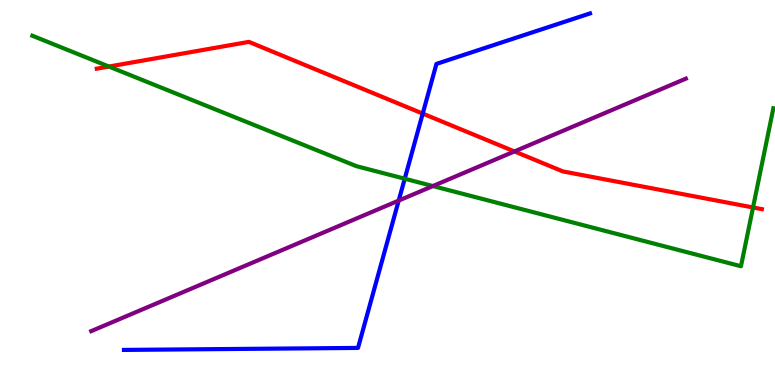[{'lines': ['blue', 'red'], 'intersections': [{'x': 5.45, 'y': 7.05}]}, {'lines': ['green', 'red'], 'intersections': [{'x': 1.41, 'y': 8.27}, {'x': 9.72, 'y': 4.61}]}, {'lines': ['purple', 'red'], 'intersections': [{'x': 6.64, 'y': 6.07}]}, {'lines': ['blue', 'green'], 'intersections': [{'x': 5.22, 'y': 5.36}]}, {'lines': ['blue', 'purple'], 'intersections': [{'x': 5.14, 'y': 4.79}]}, {'lines': ['green', 'purple'], 'intersections': [{'x': 5.59, 'y': 5.17}]}]